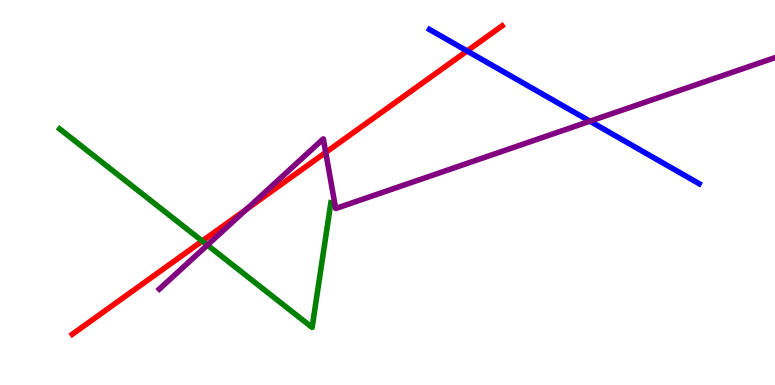[{'lines': ['blue', 'red'], 'intersections': [{'x': 6.03, 'y': 8.68}]}, {'lines': ['green', 'red'], 'intersections': [{'x': 2.61, 'y': 3.74}]}, {'lines': ['purple', 'red'], 'intersections': [{'x': 3.18, 'y': 4.56}, {'x': 4.2, 'y': 6.04}]}, {'lines': ['blue', 'green'], 'intersections': []}, {'lines': ['blue', 'purple'], 'intersections': [{'x': 7.61, 'y': 6.85}]}, {'lines': ['green', 'purple'], 'intersections': [{'x': 2.68, 'y': 3.63}]}]